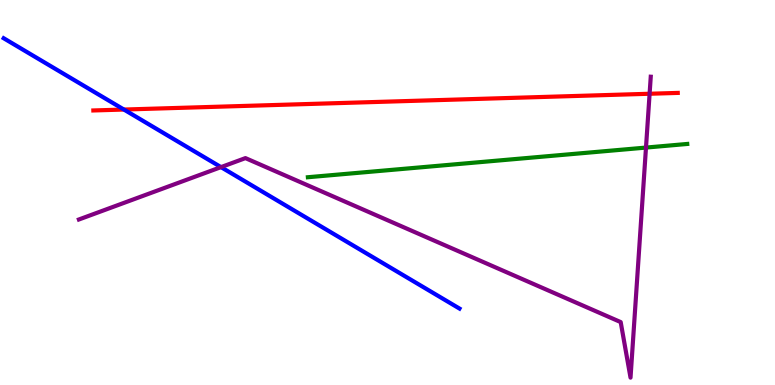[{'lines': ['blue', 'red'], 'intersections': [{'x': 1.6, 'y': 7.15}]}, {'lines': ['green', 'red'], 'intersections': []}, {'lines': ['purple', 'red'], 'intersections': [{'x': 8.38, 'y': 7.56}]}, {'lines': ['blue', 'green'], 'intersections': []}, {'lines': ['blue', 'purple'], 'intersections': [{'x': 2.85, 'y': 5.66}]}, {'lines': ['green', 'purple'], 'intersections': [{'x': 8.34, 'y': 6.17}]}]